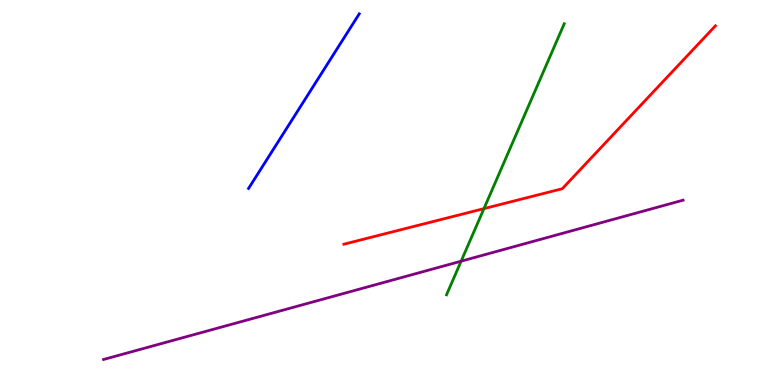[{'lines': ['blue', 'red'], 'intersections': []}, {'lines': ['green', 'red'], 'intersections': [{'x': 6.24, 'y': 4.58}]}, {'lines': ['purple', 'red'], 'intersections': []}, {'lines': ['blue', 'green'], 'intersections': []}, {'lines': ['blue', 'purple'], 'intersections': []}, {'lines': ['green', 'purple'], 'intersections': [{'x': 5.95, 'y': 3.22}]}]